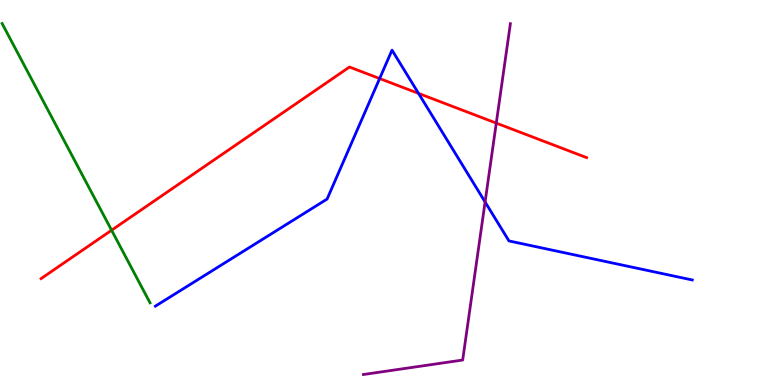[{'lines': ['blue', 'red'], 'intersections': [{'x': 4.9, 'y': 7.96}, {'x': 5.4, 'y': 7.57}]}, {'lines': ['green', 'red'], 'intersections': [{'x': 1.44, 'y': 4.02}]}, {'lines': ['purple', 'red'], 'intersections': [{'x': 6.4, 'y': 6.8}]}, {'lines': ['blue', 'green'], 'intersections': []}, {'lines': ['blue', 'purple'], 'intersections': [{'x': 6.26, 'y': 4.75}]}, {'lines': ['green', 'purple'], 'intersections': []}]